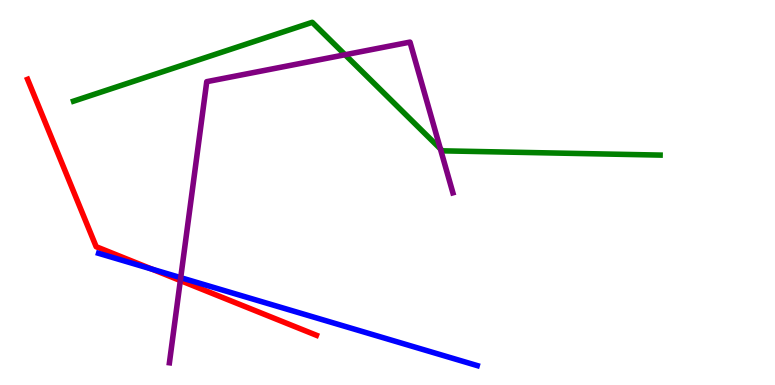[{'lines': ['blue', 'red'], 'intersections': [{'x': 1.96, 'y': 3.01}]}, {'lines': ['green', 'red'], 'intersections': []}, {'lines': ['purple', 'red'], 'intersections': [{'x': 2.33, 'y': 2.71}]}, {'lines': ['blue', 'green'], 'intersections': []}, {'lines': ['blue', 'purple'], 'intersections': [{'x': 2.33, 'y': 2.79}]}, {'lines': ['green', 'purple'], 'intersections': [{'x': 4.45, 'y': 8.58}, {'x': 5.68, 'y': 6.14}]}]